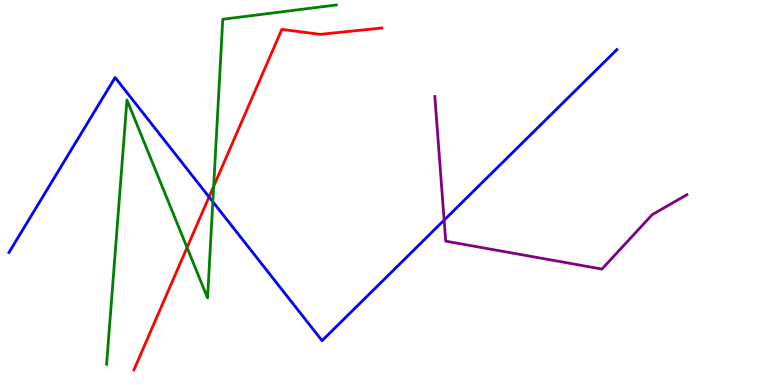[{'lines': ['blue', 'red'], 'intersections': [{'x': 2.7, 'y': 4.88}]}, {'lines': ['green', 'red'], 'intersections': [{'x': 2.41, 'y': 3.57}, {'x': 2.76, 'y': 5.16}]}, {'lines': ['purple', 'red'], 'intersections': []}, {'lines': ['blue', 'green'], 'intersections': [{'x': 2.75, 'y': 4.76}]}, {'lines': ['blue', 'purple'], 'intersections': [{'x': 5.73, 'y': 4.28}]}, {'lines': ['green', 'purple'], 'intersections': []}]